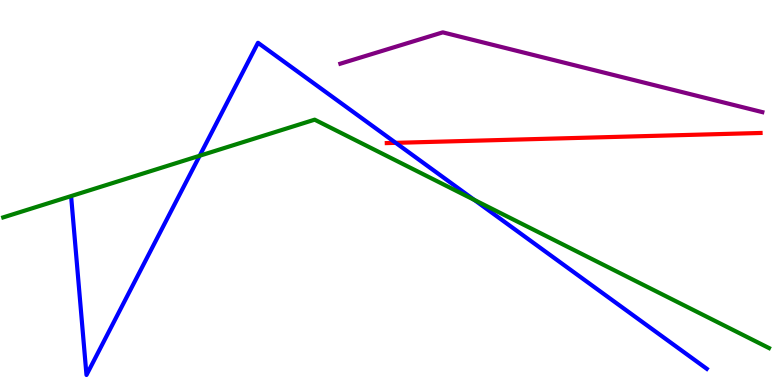[{'lines': ['blue', 'red'], 'intersections': [{'x': 5.11, 'y': 6.29}]}, {'lines': ['green', 'red'], 'intersections': []}, {'lines': ['purple', 'red'], 'intersections': []}, {'lines': ['blue', 'green'], 'intersections': [{'x': 2.58, 'y': 5.95}, {'x': 6.12, 'y': 4.81}]}, {'lines': ['blue', 'purple'], 'intersections': []}, {'lines': ['green', 'purple'], 'intersections': []}]